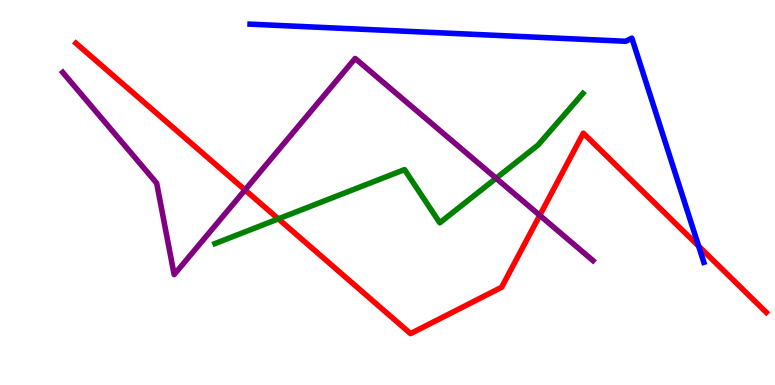[{'lines': ['blue', 'red'], 'intersections': [{'x': 9.02, 'y': 3.61}]}, {'lines': ['green', 'red'], 'intersections': [{'x': 3.59, 'y': 4.32}]}, {'lines': ['purple', 'red'], 'intersections': [{'x': 3.16, 'y': 5.07}, {'x': 6.96, 'y': 4.41}]}, {'lines': ['blue', 'green'], 'intersections': []}, {'lines': ['blue', 'purple'], 'intersections': []}, {'lines': ['green', 'purple'], 'intersections': [{'x': 6.4, 'y': 5.37}]}]